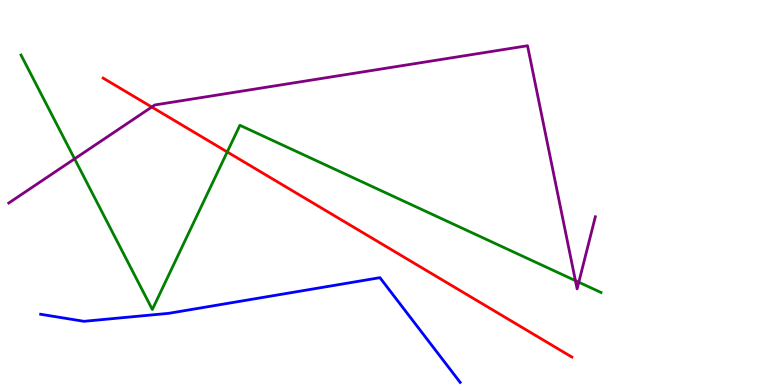[{'lines': ['blue', 'red'], 'intersections': []}, {'lines': ['green', 'red'], 'intersections': [{'x': 2.93, 'y': 6.05}]}, {'lines': ['purple', 'red'], 'intersections': [{'x': 1.96, 'y': 7.22}]}, {'lines': ['blue', 'green'], 'intersections': []}, {'lines': ['blue', 'purple'], 'intersections': []}, {'lines': ['green', 'purple'], 'intersections': [{'x': 0.962, 'y': 5.87}, {'x': 7.42, 'y': 2.71}, {'x': 7.47, 'y': 2.67}]}]